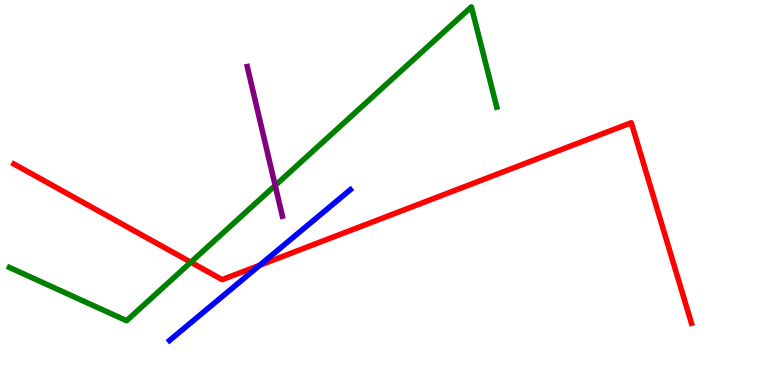[{'lines': ['blue', 'red'], 'intersections': [{'x': 3.35, 'y': 3.11}]}, {'lines': ['green', 'red'], 'intersections': [{'x': 2.46, 'y': 3.19}]}, {'lines': ['purple', 'red'], 'intersections': []}, {'lines': ['blue', 'green'], 'intersections': []}, {'lines': ['blue', 'purple'], 'intersections': []}, {'lines': ['green', 'purple'], 'intersections': [{'x': 3.55, 'y': 5.18}]}]